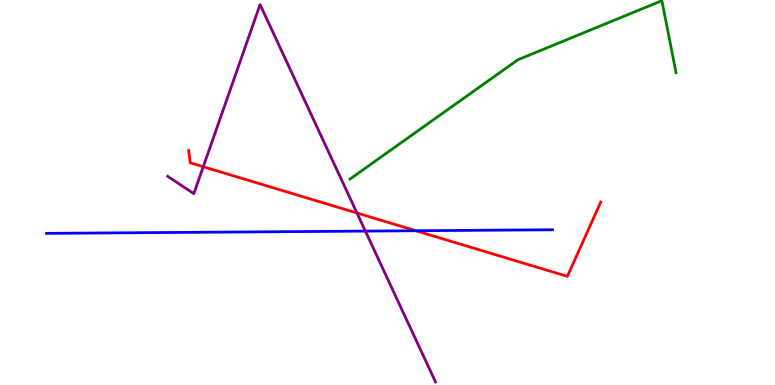[{'lines': ['blue', 'red'], 'intersections': [{'x': 5.37, 'y': 4.01}]}, {'lines': ['green', 'red'], 'intersections': []}, {'lines': ['purple', 'red'], 'intersections': [{'x': 2.62, 'y': 5.67}, {'x': 4.61, 'y': 4.47}]}, {'lines': ['blue', 'green'], 'intersections': []}, {'lines': ['blue', 'purple'], 'intersections': [{'x': 4.71, 'y': 4.0}]}, {'lines': ['green', 'purple'], 'intersections': []}]